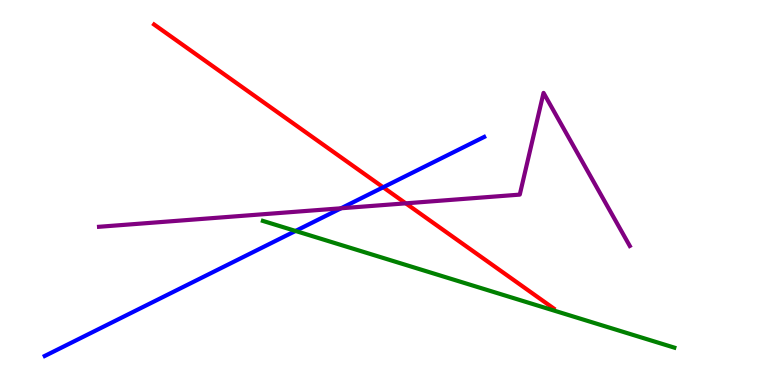[{'lines': ['blue', 'red'], 'intersections': [{'x': 4.94, 'y': 5.14}]}, {'lines': ['green', 'red'], 'intersections': []}, {'lines': ['purple', 'red'], 'intersections': [{'x': 5.24, 'y': 4.72}]}, {'lines': ['blue', 'green'], 'intersections': [{'x': 3.81, 'y': 4.0}]}, {'lines': ['blue', 'purple'], 'intersections': [{'x': 4.4, 'y': 4.59}]}, {'lines': ['green', 'purple'], 'intersections': []}]